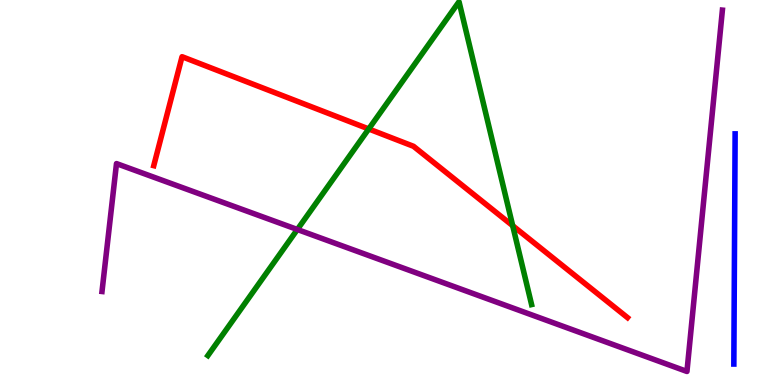[{'lines': ['blue', 'red'], 'intersections': []}, {'lines': ['green', 'red'], 'intersections': [{'x': 4.76, 'y': 6.65}, {'x': 6.62, 'y': 4.14}]}, {'lines': ['purple', 'red'], 'intersections': []}, {'lines': ['blue', 'green'], 'intersections': []}, {'lines': ['blue', 'purple'], 'intersections': []}, {'lines': ['green', 'purple'], 'intersections': [{'x': 3.84, 'y': 4.04}]}]